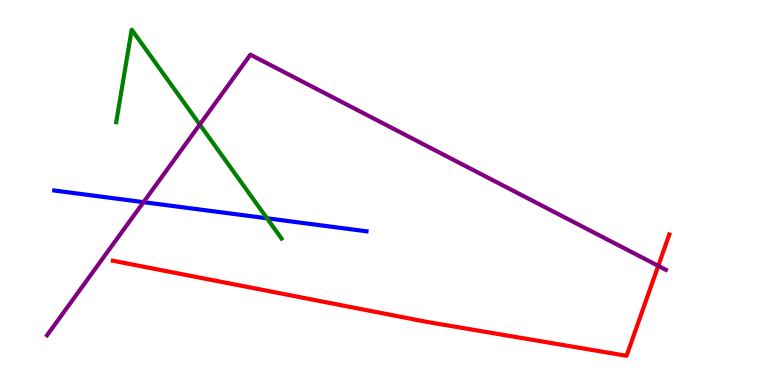[{'lines': ['blue', 'red'], 'intersections': []}, {'lines': ['green', 'red'], 'intersections': []}, {'lines': ['purple', 'red'], 'intersections': [{'x': 8.49, 'y': 3.09}]}, {'lines': ['blue', 'green'], 'intersections': [{'x': 3.45, 'y': 4.33}]}, {'lines': ['blue', 'purple'], 'intersections': [{'x': 1.85, 'y': 4.75}]}, {'lines': ['green', 'purple'], 'intersections': [{'x': 2.58, 'y': 6.76}]}]